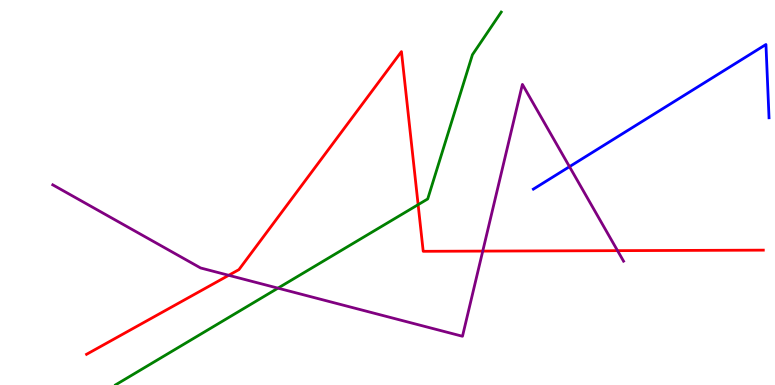[{'lines': ['blue', 'red'], 'intersections': []}, {'lines': ['green', 'red'], 'intersections': [{'x': 5.4, 'y': 4.68}]}, {'lines': ['purple', 'red'], 'intersections': [{'x': 2.95, 'y': 2.85}, {'x': 6.23, 'y': 3.48}, {'x': 7.97, 'y': 3.49}]}, {'lines': ['blue', 'green'], 'intersections': []}, {'lines': ['blue', 'purple'], 'intersections': [{'x': 7.35, 'y': 5.67}]}, {'lines': ['green', 'purple'], 'intersections': [{'x': 3.59, 'y': 2.52}]}]